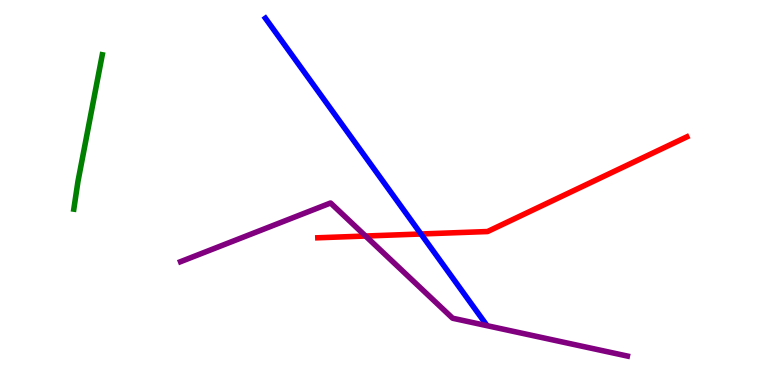[{'lines': ['blue', 'red'], 'intersections': [{'x': 5.43, 'y': 3.92}]}, {'lines': ['green', 'red'], 'intersections': []}, {'lines': ['purple', 'red'], 'intersections': [{'x': 4.72, 'y': 3.87}]}, {'lines': ['blue', 'green'], 'intersections': []}, {'lines': ['blue', 'purple'], 'intersections': []}, {'lines': ['green', 'purple'], 'intersections': []}]